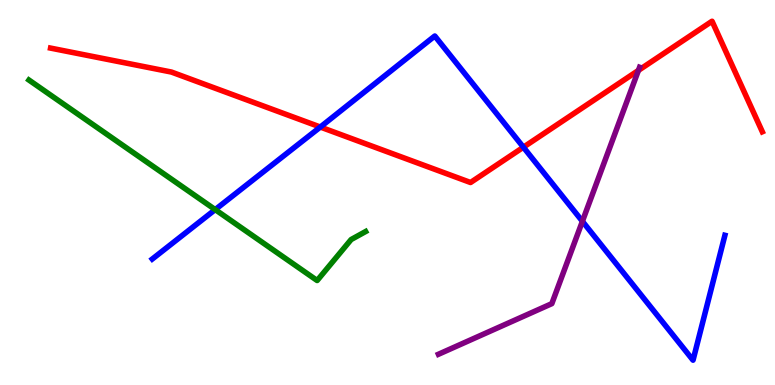[{'lines': ['blue', 'red'], 'intersections': [{'x': 4.13, 'y': 6.7}, {'x': 6.75, 'y': 6.18}]}, {'lines': ['green', 'red'], 'intersections': []}, {'lines': ['purple', 'red'], 'intersections': [{'x': 8.24, 'y': 8.17}]}, {'lines': ['blue', 'green'], 'intersections': [{'x': 2.78, 'y': 4.56}]}, {'lines': ['blue', 'purple'], 'intersections': [{'x': 7.51, 'y': 4.25}]}, {'lines': ['green', 'purple'], 'intersections': []}]